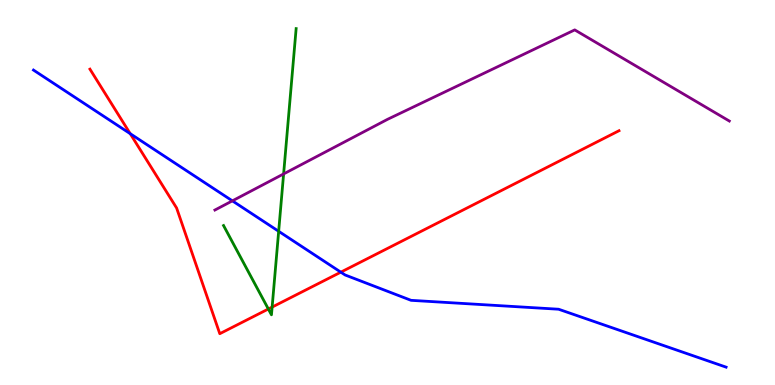[{'lines': ['blue', 'red'], 'intersections': [{'x': 1.68, 'y': 6.53}, {'x': 4.4, 'y': 2.93}]}, {'lines': ['green', 'red'], 'intersections': [{'x': 3.46, 'y': 1.97}, {'x': 3.51, 'y': 2.02}]}, {'lines': ['purple', 'red'], 'intersections': []}, {'lines': ['blue', 'green'], 'intersections': [{'x': 3.6, 'y': 3.99}]}, {'lines': ['blue', 'purple'], 'intersections': [{'x': 3.0, 'y': 4.78}]}, {'lines': ['green', 'purple'], 'intersections': [{'x': 3.66, 'y': 5.48}]}]